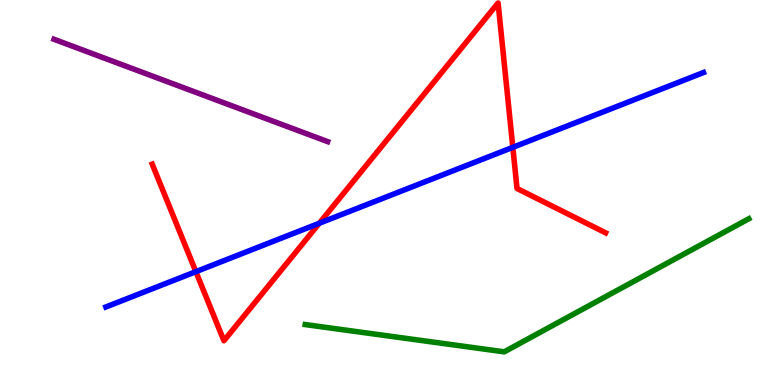[{'lines': ['blue', 'red'], 'intersections': [{'x': 2.53, 'y': 2.94}, {'x': 4.12, 'y': 4.2}, {'x': 6.62, 'y': 6.17}]}, {'lines': ['green', 'red'], 'intersections': []}, {'lines': ['purple', 'red'], 'intersections': []}, {'lines': ['blue', 'green'], 'intersections': []}, {'lines': ['blue', 'purple'], 'intersections': []}, {'lines': ['green', 'purple'], 'intersections': []}]